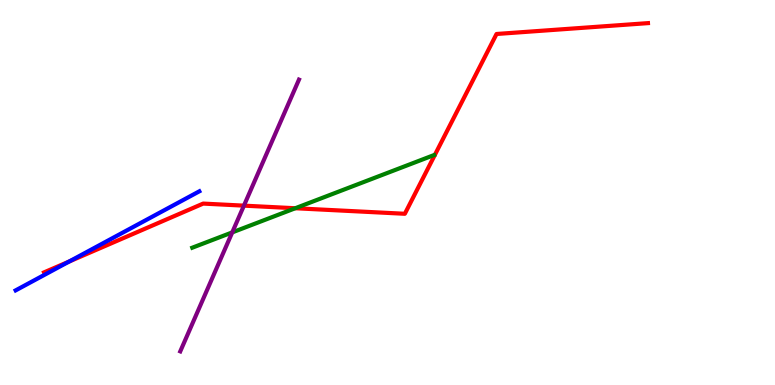[{'lines': ['blue', 'red'], 'intersections': [{'x': 0.892, 'y': 3.21}]}, {'lines': ['green', 'red'], 'intersections': [{'x': 3.81, 'y': 4.59}]}, {'lines': ['purple', 'red'], 'intersections': [{'x': 3.15, 'y': 4.66}]}, {'lines': ['blue', 'green'], 'intersections': []}, {'lines': ['blue', 'purple'], 'intersections': []}, {'lines': ['green', 'purple'], 'intersections': [{'x': 3.0, 'y': 3.96}]}]